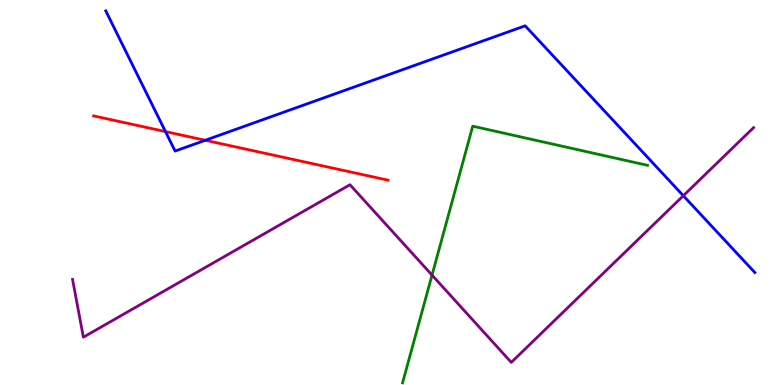[{'lines': ['blue', 'red'], 'intersections': [{'x': 2.14, 'y': 6.58}, {'x': 2.65, 'y': 6.36}]}, {'lines': ['green', 'red'], 'intersections': []}, {'lines': ['purple', 'red'], 'intersections': []}, {'lines': ['blue', 'green'], 'intersections': []}, {'lines': ['blue', 'purple'], 'intersections': [{'x': 8.82, 'y': 4.92}]}, {'lines': ['green', 'purple'], 'intersections': [{'x': 5.57, 'y': 2.85}]}]